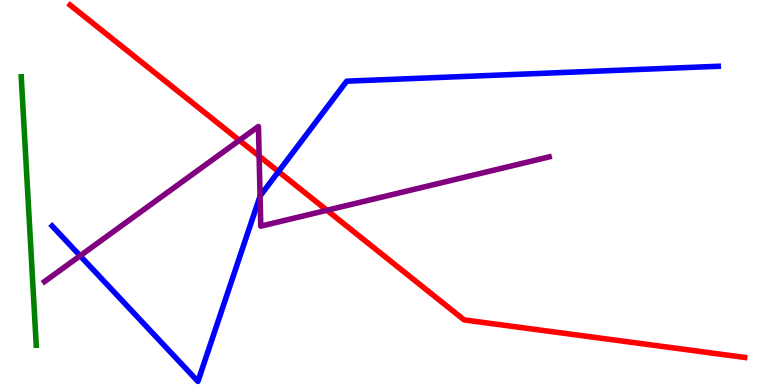[{'lines': ['blue', 'red'], 'intersections': [{'x': 3.59, 'y': 5.54}]}, {'lines': ['green', 'red'], 'intersections': []}, {'lines': ['purple', 'red'], 'intersections': [{'x': 3.09, 'y': 6.36}, {'x': 3.34, 'y': 5.95}, {'x': 4.22, 'y': 4.54}]}, {'lines': ['blue', 'green'], 'intersections': []}, {'lines': ['blue', 'purple'], 'intersections': [{'x': 1.03, 'y': 3.36}, {'x': 3.36, 'y': 4.9}]}, {'lines': ['green', 'purple'], 'intersections': []}]